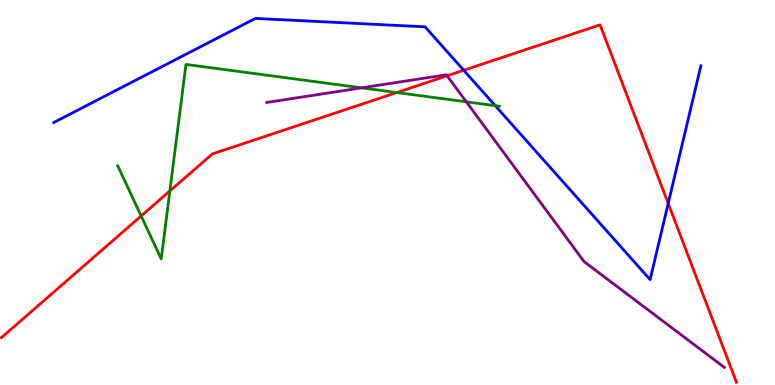[{'lines': ['blue', 'red'], 'intersections': [{'x': 5.98, 'y': 8.18}, {'x': 8.62, 'y': 4.72}]}, {'lines': ['green', 'red'], 'intersections': [{'x': 1.82, 'y': 4.39}, {'x': 2.19, 'y': 5.04}, {'x': 5.12, 'y': 7.6}]}, {'lines': ['purple', 'red'], 'intersections': [{'x': 5.77, 'y': 8.03}]}, {'lines': ['blue', 'green'], 'intersections': [{'x': 6.39, 'y': 7.26}]}, {'lines': ['blue', 'purple'], 'intersections': []}, {'lines': ['green', 'purple'], 'intersections': [{'x': 4.67, 'y': 7.72}, {'x': 6.02, 'y': 7.36}]}]